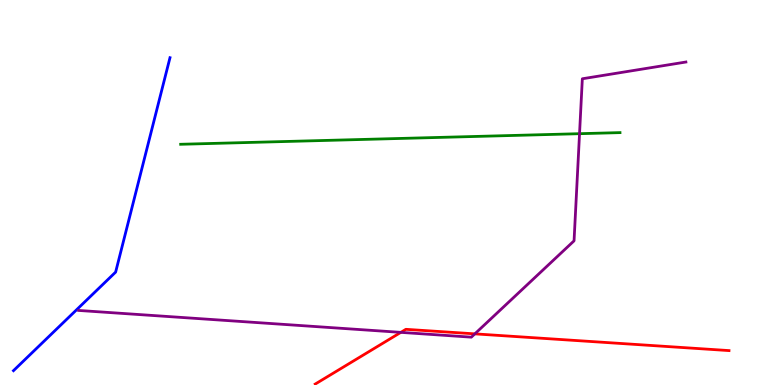[{'lines': ['blue', 'red'], 'intersections': []}, {'lines': ['green', 'red'], 'intersections': []}, {'lines': ['purple', 'red'], 'intersections': [{'x': 5.17, 'y': 1.37}, {'x': 6.13, 'y': 1.33}]}, {'lines': ['blue', 'green'], 'intersections': []}, {'lines': ['blue', 'purple'], 'intersections': []}, {'lines': ['green', 'purple'], 'intersections': [{'x': 7.48, 'y': 6.53}]}]